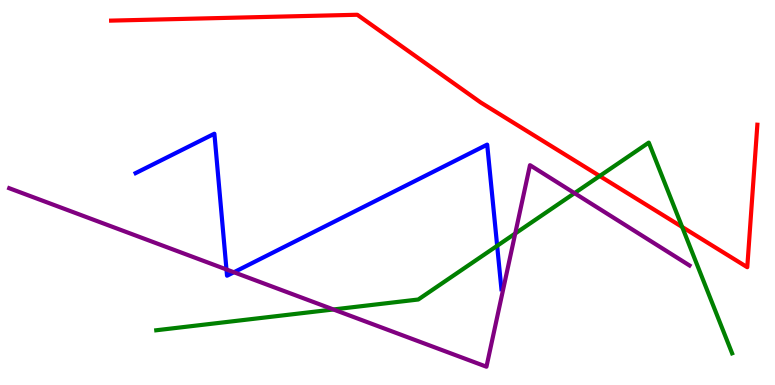[{'lines': ['blue', 'red'], 'intersections': []}, {'lines': ['green', 'red'], 'intersections': [{'x': 7.74, 'y': 5.43}, {'x': 8.8, 'y': 4.1}]}, {'lines': ['purple', 'red'], 'intersections': []}, {'lines': ['blue', 'green'], 'intersections': [{'x': 6.41, 'y': 3.62}]}, {'lines': ['blue', 'purple'], 'intersections': [{'x': 2.92, 'y': 3.0}, {'x': 3.02, 'y': 2.93}]}, {'lines': ['green', 'purple'], 'intersections': [{'x': 4.3, 'y': 1.96}, {'x': 6.65, 'y': 3.93}, {'x': 7.41, 'y': 4.98}]}]